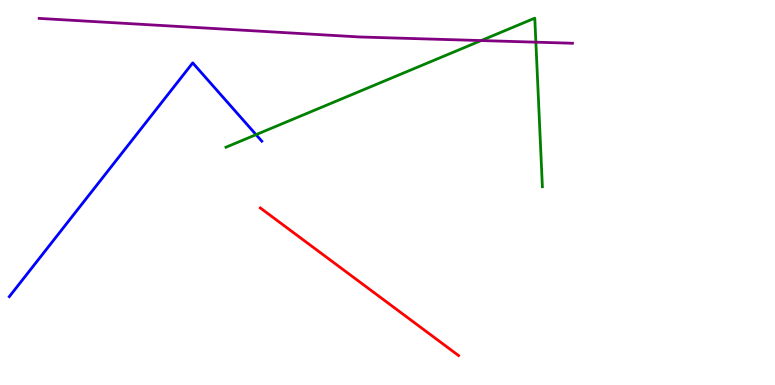[{'lines': ['blue', 'red'], 'intersections': []}, {'lines': ['green', 'red'], 'intersections': []}, {'lines': ['purple', 'red'], 'intersections': []}, {'lines': ['blue', 'green'], 'intersections': [{'x': 3.3, 'y': 6.5}]}, {'lines': ['blue', 'purple'], 'intersections': []}, {'lines': ['green', 'purple'], 'intersections': [{'x': 6.21, 'y': 8.95}, {'x': 6.91, 'y': 8.9}]}]